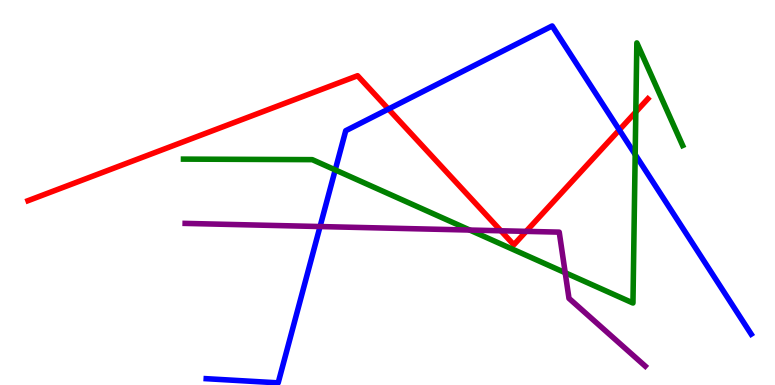[{'lines': ['blue', 'red'], 'intersections': [{'x': 5.01, 'y': 7.17}, {'x': 7.99, 'y': 6.63}]}, {'lines': ['green', 'red'], 'intersections': [{'x': 8.2, 'y': 7.09}]}, {'lines': ['purple', 'red'], 'intersections': [{'x': 6.46, 'y': 4.01}, {'x': 6.79, 'y': 3.99}]}, {'lines': ['blue', 'green'], 'intersections': [{'x': 4.33, 'y': 5.59}, {'x': 8.2, 'y': 5.99}]}, {'lines': ['blue', 'purple'], 'intersections': [{'x': 4.13, 'y': 4.12}]}, {'lines': ['green', 'purple'], 'intersections': [{'x': 6.06, 'y': 4.02}, {'x': 7.29, 'y': 2.92}]}]